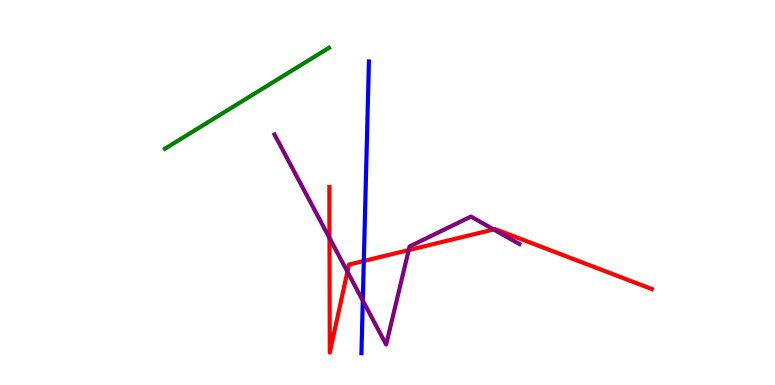[{'lines': ['blue', 'red'], 'intersections': [{'x': 4.69, 'y': 3.22}]}, {'lines': ['green', 'red'], 'intersections': []}, {'lines': ['purple', 'red'], 'intersections': [{'x': 4.25, 'y': 3.82}, {'x': 4.48, 'y': 2.94}, {'x': 5.27, 'y': 3.5}, {'x': 6.37, 'y': 4.04}]}, {'lines': ['blue', 'green'], 'intersections': []}, {'lines': ['blue', 'purple'], 'intersections': [{'x': 4.68, 'y': 2.19}]}, {'lines': ['green', 'purple'], 'intersections': []}]